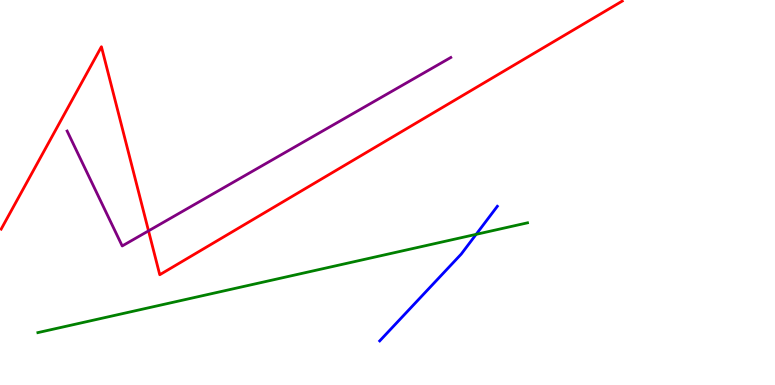[{'lines': ['blue', 'red'], 'intersections': []}, {'lines': ['green', 'red'], 'intersections': []}, {'lines': ['purple', 'red'], 'intersections': [{'x': 1.92, 'y': 4.0}]}, {'lines': ['blue', 'green'], 'intersections': [{'x': 6.14, 'y': 3.91}]}, {'lines': ['blue', 'purple'], 'intersections': []}, {'lines': ['green', 'purple'], 'intersections': []}]